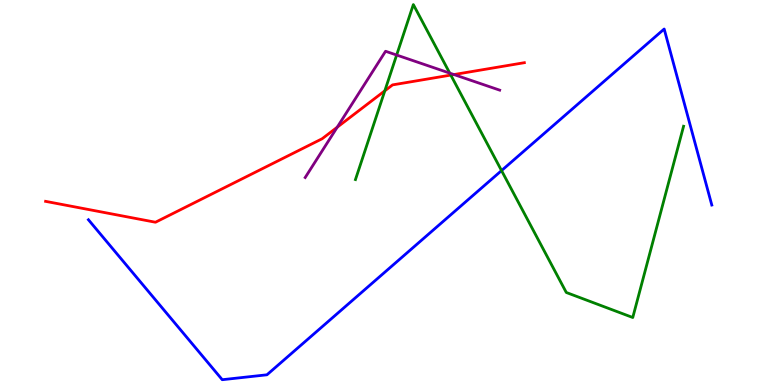[{'lines': ['blue', 'red'], 'intersections': []}, {'lines': ['green', 'red'], 'intersections': [{'x': 4.97, 'y': 7.64}, {'x': 5.82, 'y': 8.05}]}, {'lines': ['purple', 'red'], 'intersections': [{'x': 4.35, 'y': 6.7}, {'x': 5.86, 'y': 8.06}]}, {'lines': ['blue', 'green'], 'intersections': [{'x': 6.47, 'y': 5.57}]}, {'lines': ['blue', 'purple'], 'intersections': []}, {'lines': ['green', 'purple'], 'intersections': [{'x': 5.12, 'y': 8.57}, {'x': 5.8, 'y': 8.1}]}]